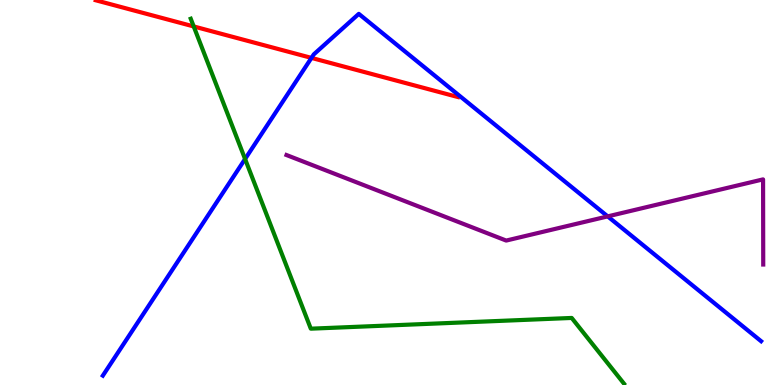[{'lines': ['blue', 'red'], 'intersections': [{'x': 4.02, 'y': 8.5}]}, {'lines': ['green', 'red'], 'intersections': [{'x': 2.5, 'y': 9.31}]}, {'lines': ['purple', 'red'], 'intersections': []}, {'lines': ['blue', 'green'], 'intersections': [{'x': 3.16, 'y': 5.87}]}, {'lines': ['blue', 'purple'], 'intersections': [{'x': 7.84, 'y': 4.38}]}, {'lines': ['green', 'purple'], 'intersections': []}]